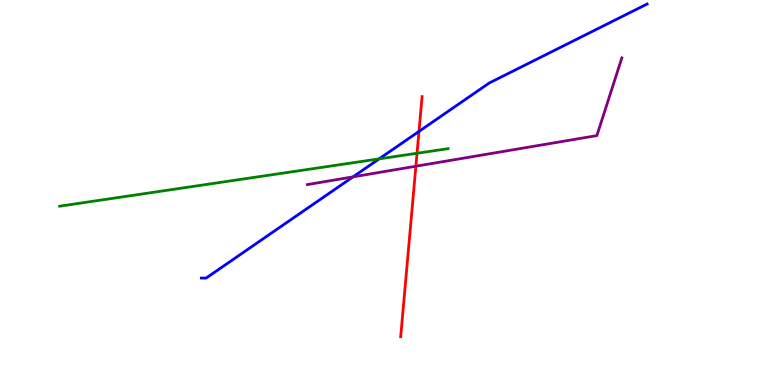[{'lines': ['blue', 'red'], 'intersections': [{'x': 5.41, 'y': 6.59}]}, {'lines': ['green', 'red'], 'intersections': [{'x': 5.38, 'y': 6.02}]}, {'lines': ['purple', 'red'], 'intersections': [{'x': 5.37, 'y': 5.68}]}, {'lines': ['blue', 'green'], 'intersections': [{'x': 4.89, 'y': 5.87}]}, {'lines': ['blue', 'purple'], 'intersections': [{'x': 4.56, 'y': 5.41}]}, {'lines': ['green', 'purple'], 'intersections': []}]